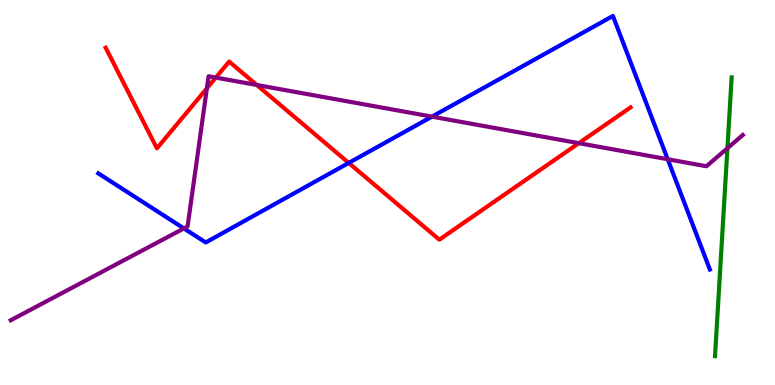[{'lines': ['blue', 'red'], 'intersections': [{'x': 4.5, 'y': 5.77}]}, {'lines': ['green', 'red'], 'intersections': []}, {'lines': ['purple', 'red'], 'intersections': [{'x': 2.67, 'y': 7.71}, {'x': 2.78, 'y': 7.98}, {'x': 3.31, 'y': 7.79}, {'x': 7.47, 'y': 6.28}]}, {'lines': ['blue', 'green'], 'intersections': []}, {'lines': ['blue', 'purple'], 'intersections': [{'x': 2.37, 'y': 4.07}, {'x': 5.57, 'y': 6.97}, {'x': 8.62, 'y': 5.86}]}, {'lines': ['green', 'purple'], 'intersections': [{'x': 9.39, 'y': 6.15}]}]